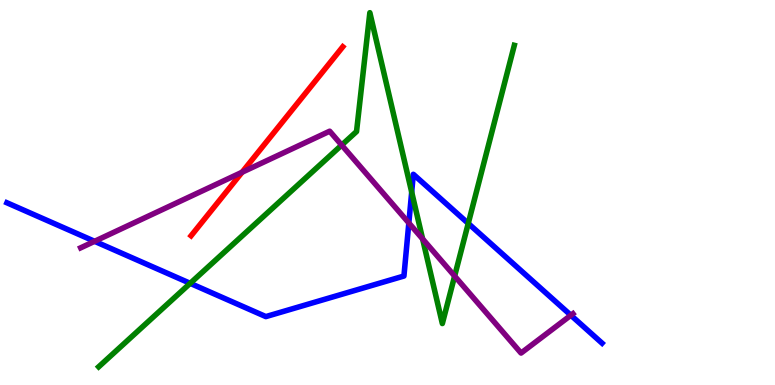[{'lines': ['blue', 'red'], 'intersections': []}, {'lines': ['green', 'red'], 'intersections': []}, {'lines': ['purple', 'red'], 'intersections': [{'x': 3.12, 'y': 5.53}]}, {'lines': ['blue', 'green'], 'intersections': [{'x': 2.45, 'y': 2.64}, {'x': 5.31, 'y': 5.01}, {'x': 6.04, 'y': 4.2}]}, {'lines': ['blue', 'purple'], 'intersections': [{'x': 1.22, 'y': 3.73}, {'x': 5.28, 'y': 4.21}, {'x': 7.37, 'y': 1.81}]}, {'lines': ['green', 'purple'], 'intersections': [{'x': 4.41, 'y': 6.23}, {'x': 5.45, 'y': 3.79}, {'x': 5.87, 'y': 2.83}]}]